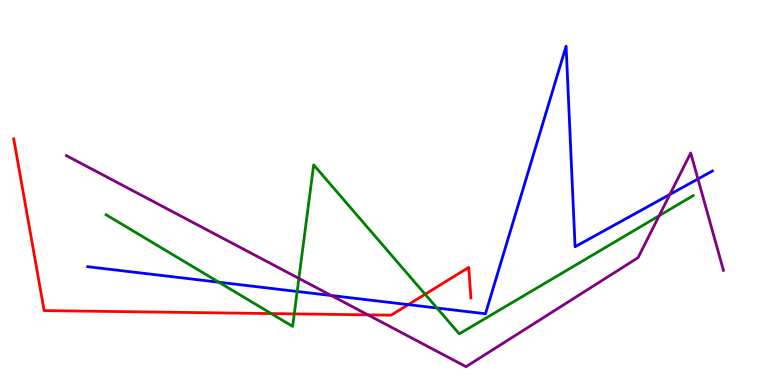[{'lines': ['blue', 'red'], 'intersections': [{'x': 5.27, 'y': 2.09}]}, {'lines': ['green', 'red'], 'intersections': [{'x': 3.5, 'y': 1.85}, {'x': 3.8, 'y': 1.85}, {'x': 5.49, 'y': 2.36}]}, {'lines': ['purple', 'red'], 'intersections': [{'x': 4.75, 'y': 1.82}]}, {'lines': ['blue', 'green'], 'intersections': [{'x': 2.82, 'y': 2.67}, {'x': 3.83, 'y': 2.43}, {'x': 5.64, 'y': 2.0}]}, {'lines': ['blue', 'purple'], 'intersections': [{'x': 4.27, 'y': 2.32}, {'x': 8.64, 'y': 4.95}, {'x': 9.01, 'y': 5.35}]}, {'lines': ['green', 'purple'], 'intersections': [{'x': 3.86, 'y': 2.77}, {'x': 8.51, 'y': 4.4}]}]